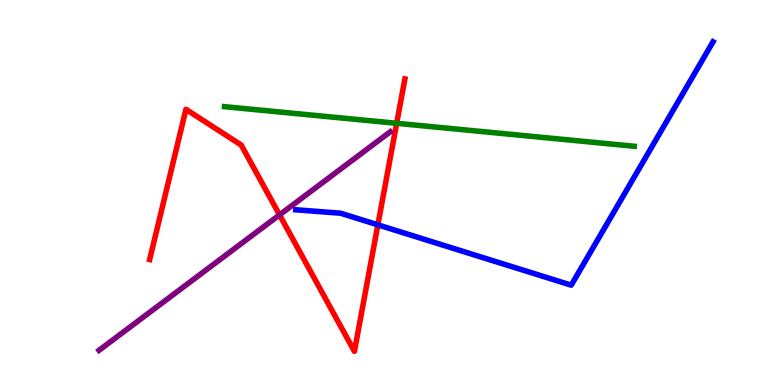[{'lines': ['blue', 'red'], 'intersections': [{'x': 4.88, 'y': 4.16}]}, {'lines': ['green', 'red'], 'intersections': [{'x': 5.12, 'y': 6.8}]}, {'lines': ['purple', 'red'], 'intersections': [{'x': 3.61, 'y': 4.42}]}, {'lines': ['blue', 'green'], 'intersections': []}, {'lines': ['blue', 'purple'], 'intersections': []}, {'lines': ['green', 'purple'], 'intersections': []}]